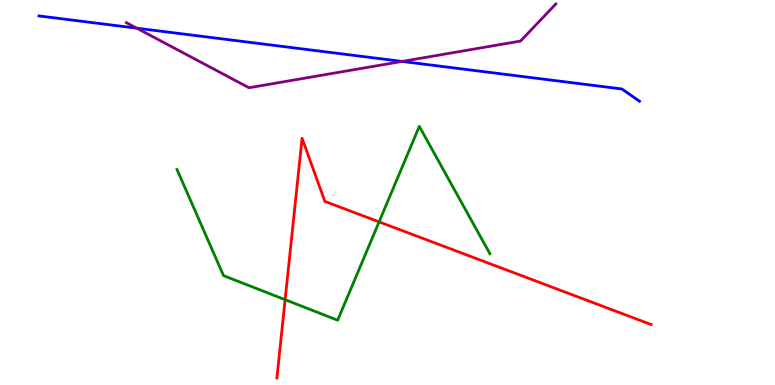[{'lines': ['blue', 'red'], 'intersections': []}, {'lines': ['green', 'red'], 'intersections': [{'x': 3.68, 'y': 2.22}, {'x': 4.89, 'y': 4.24}]}, {'lines': ['purple', 'red'], 'intersections': []}, {'lines': ['blue', 'green'], 'intersections': []}, {'lines': ['blue', 'purple'], 'intersections': [{'x': 1.76, 'y': 9.27}, {'x': 5.19, 'y': 8.4}]}, {'lines': ['green', 'purple'], 'intersections': []}]